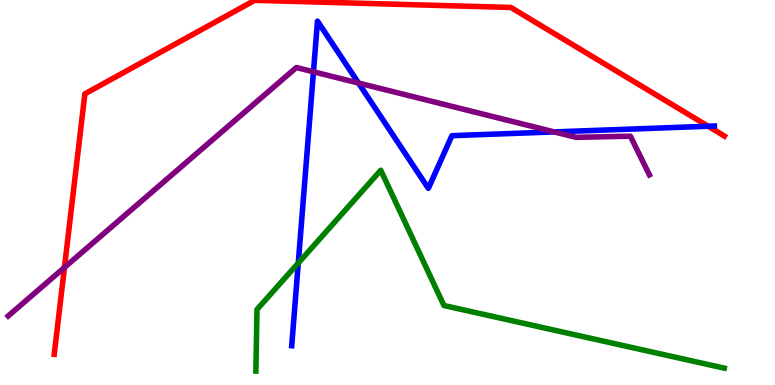[{'lines': ['blue', 'red'], 'intersections': [{'x': 9.14, 'y': 6.72}]}, {'lines': ['green', 'red'], 'intersections': []}, {'lines': ['purple', 'red'], 'intersections': [{'x': 0.832, 'y': 3.05}]}, {'lines': ['blue', 'green'], 'intersections': [{'x': 3.85, 'y': 3.17}]}, {'lines': ['blue', 'purple'], 'intersections': [{'x': 4.04, 'y': 8.14}, {'x': 4.63, 'y': 7.84}, {'x': 7.15, 'y': 6.57}]}, {'lines': ['green', 'purple'], 'intersections': []}]